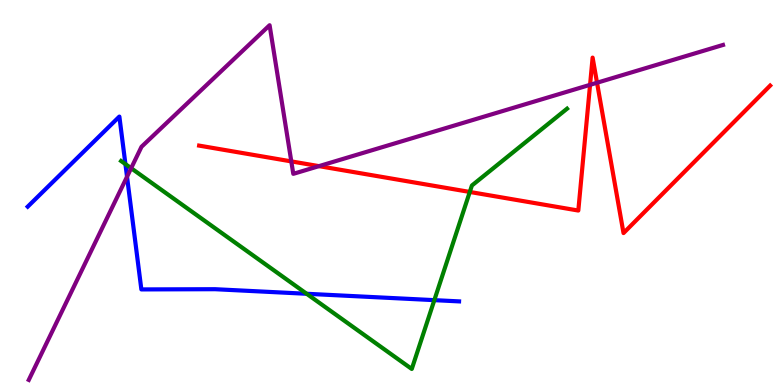[{'lines': ['blue', 'red'], 'intersections': []}, {'lines': ['green', 'red'], 'intersections': [{'x': 6.06, 'y': 5.01}]}, {'lines': ['purple', 'red'], 'intersections': [{'x': 3.76, 'y': 5.81}, {'x': 4.12, 'y': 5.68}, {'x': 7.61, 'y': 7.8}, {'x': 7.7, 'y': 7.85}]}, {'lines': ['blue', 'green'], 'intersections': [{'x': 1.62, 'y': 5.74}, {'x': 3.96, 'y': 2.37}, {'x': 5.6, 'y': 2.2}]}, {'lines': ['blue', 'purple'], 'intersections': [{'x': 1.64, 'y': 5.41}]}, {'lines': ['green', 'purple'], 'intersections': [{'x': 1.69, 'y': 5.63}]}]